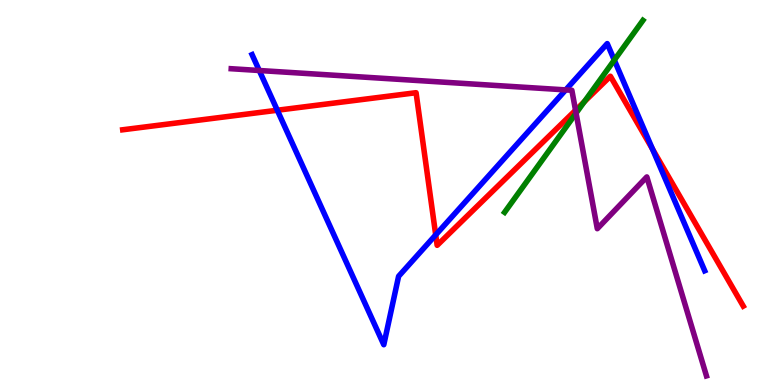[{'lines': ['blue', 'red'], 'intersections': [{'x': 3.58, 'y': 7.14}, {'x': 5.62, 'y': 3.9}, {'x': 8.42, 'y': 6.13}]}, {'lines': ['green', 'red'], 'intersections': [{'x': 7.54, 'y': 7.36}]}, {'lines': ['purple', 'red'], 'intersections': [{'x': 7.43, 'y': 7.14}]}, {'lines': ['blue', 'green'], 'intersections': [{'x': 7.93, 'y': 8.44}]}, {'lines': ['blue', 'purple'], 'intersections': [{'x': 3.35, 'y': 8.17}, {'x': 7.3, 'y': 7.66}]}, {'lines': ['green', 'purple'], 'intersections': [{'x': 7.43, 'y': 7.06}]}]